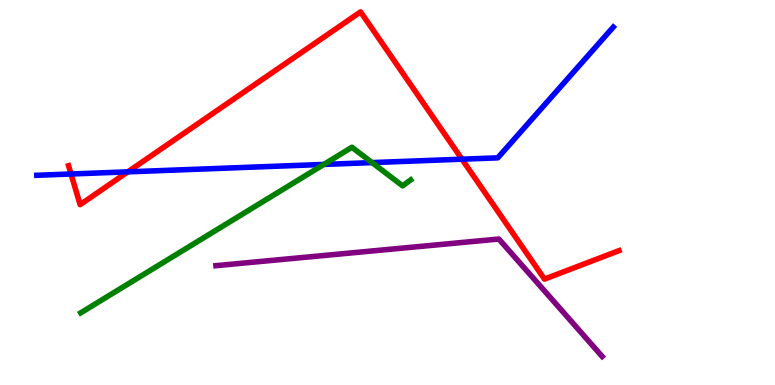[{'lines': ['blue', 'red'], 'intersections': [{'x': 0.916, 'y': 5.48}, {'x': 1.65, 'y': 5.54}, {'x': 5.96, 'y': 5.87}]}, {'lines': ['green', 'red'], 'intersections': []}, {'lines': ['purple', 'red'], 'intersections': []}, {'lines': ['blue', 'green'], 'intersections': [{'x': 4.18, 'y': 5.73}, {'x': 4.8, 'y': 5.78}]}, {'lines': ['blue', 'purple'], 'intersections': []}, {'lines': ['green', 'purple'], 'intersections': []}]